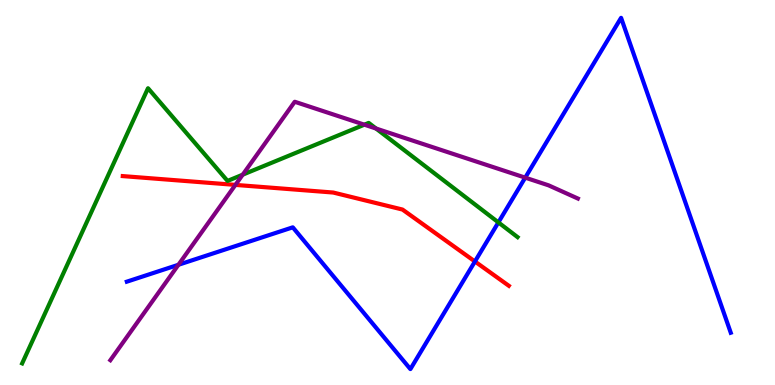[{'lines': ['blue', 'red'], 'intersections': [{'x': 6.13, 'y': 3.21}]}, {'lines': ['green', 'red'], 'intersections': []}, {'lines': ['purple', 'red'], 'intersections': [{'x': 3.04, 'y': 5.2}]}, {'lines': ['blue', 'green'], 'intersections': [{'x': 6.43, 'y': 4.22}]}, {'lines': ['blue', 'purple'], 'intersections': [{'x': 2.3, 'y': 3.12}, {'x': 6.78, 'y': 5.39}]}, {'lines': ['green', 'purple'], 'intersections': [{'x': 3.13, 'y': 5.46}, {'x': 4.7, 'y': 6.76}, {'x': 4.85, 'y': 6.66}]}]